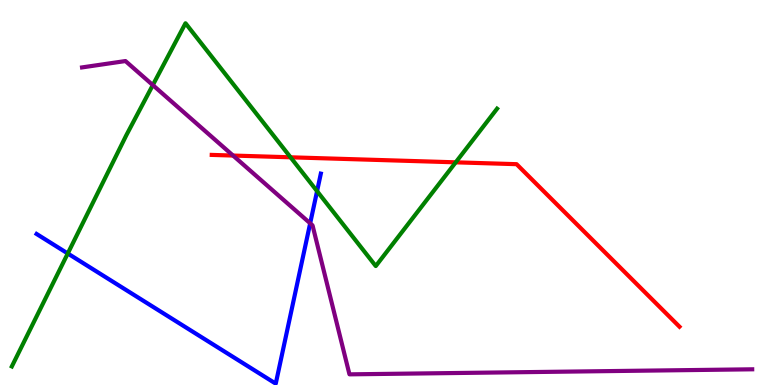[{'lines': ['blue', 'red'], 'intersections': []}, {'lines': ['green', 'red'], 'intersections': [{'x': 3.75, 'y': 5.91}, {'x': 5.88, 'y': 5.78}]}, {'lines': ['purple', 'red'], 'intersections': [{'x': 3.01, 'y': 5.96}]}, {'lines': ['blue', 'green'], 'intersections': [{'x': 0.874, 'y': 3.42}, {'x': 4.09, 'y': 5.03}]}, {'lines': ['blue', 'purple'], 'intersections': [{'x': 4.0, 'y': 4.2}]}, {'lines': ['green', 'purple'], 'intersections': [{'x': 1.97, 'y': 7.79}]}]